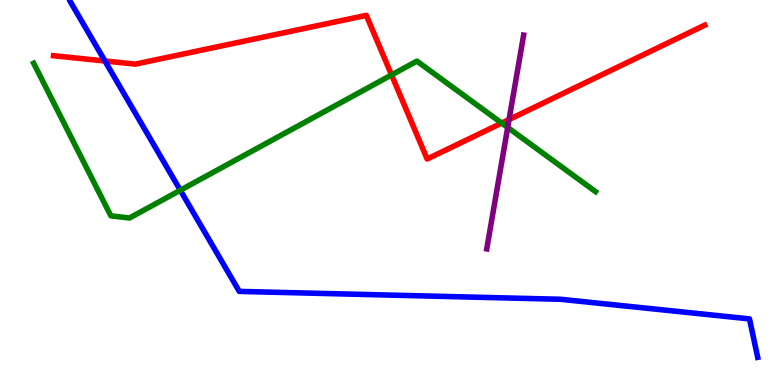[{'lines': ['blue', 'red'], 'intersections': [{'x': 1.35, 'y': 8.42}]}, {'lines': ['green', 'red'], 'intersections': [{'x': 5.05, 'y': 8.05}, {'x': 6.47, 'y': 6.8}]}, {'lines': ['purple', 'red'], 'intersections': [{'x': 6.57, 'y': 6.9}]}, {'lines': ['blue', 'green'], 'intersections': [{'x': 2.33, 'y': 5.06}]}, {'lines': ['blue', 'purple'], 'intersections': []}, {'lines': ['green', 'purple'], 'intersections': [{'x': 6.55, 'y': 6.69}]}]